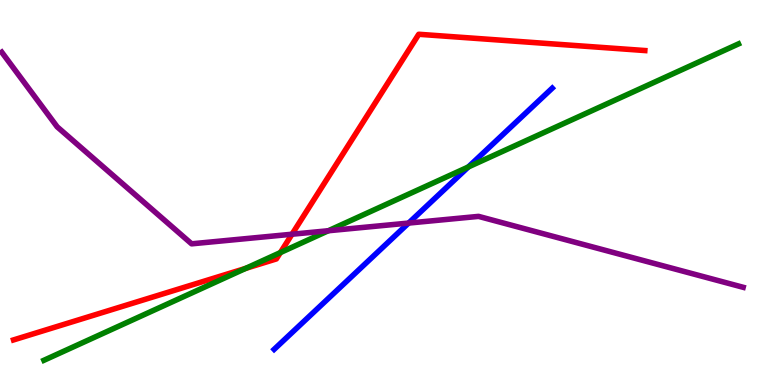[{'lines': ['blue', 'red'], 'intersections': []}, {'lines': ['green', 'red'], 'intersections': [{'x': 3.17, 'y': 3.03}, {'x': 3.62, 'y': 3.44}]}, {'lines': ['purple', 'red'], 'intersections': [{'x': 3.77, 'y': 3.92}]}, {'lines': ['blue', 'green'], 'intersections': [{'x': 6.04, 'y': 5.66}]}, {'lines': ['blue', 'purple'], 'intersections': [{'x': 5.27, 'y': 4.21}]}, {'lines': ['green', 'purple'], 'intersections': [{'x': 4.24, 'y': 4.01}]}]